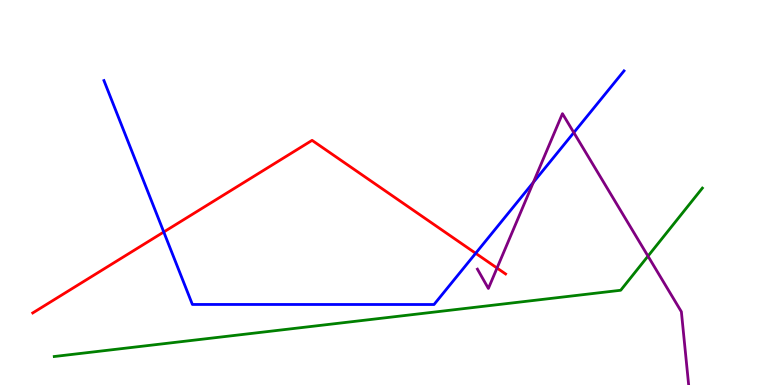[{'lines': ['blue', 'red'], 'intersections': [{'x': 2.11, 'y': 3.97}, {'x': 6.14, 'y': 3.42}]}, {'lines': ['green', 'red'], 'intersections': []}, {'lines': ['purple', 'red'], 'intersections': [{'x': 6.41, 'y': 3.04}]}, {'lines': ['blue', 'green'], 'intersections': []}, {'lines': ['blue', 'purple'], 'intersections': [{'x': 6.88, 'y': 5.26}, {'x': 7.4, 'y': 6.56}]}, {'lines': ['green', 'purple'], 'intersections': [{'x': 8.36, 'y': 3.35}]}]